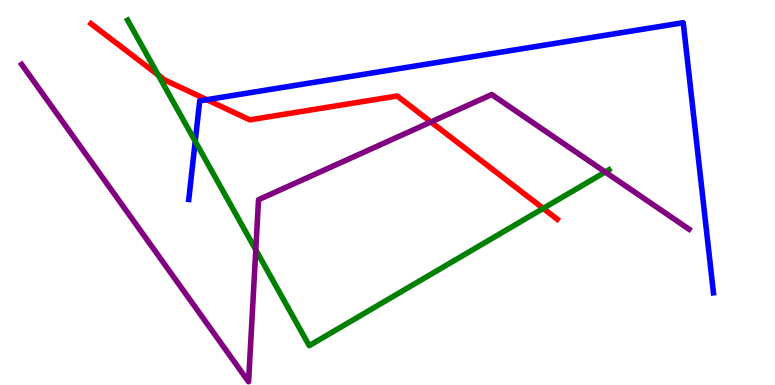[{'lines': ['blue', 'red'], 'intersections': [{'x': 2.67, 'y': 7.41}]}, {'lines': ['green', 'red'], 'intersections': [{'x': 2.04, 'y': 8.05}, {'x': 7.01, 'y': 4.59}]}, {'lines': ['purple', 'red'], 'intersections': [{'x': 5.56, 'y': 6.83}]}, {'lines': ['blue', 'green'], 'intersections': [{'x': 2.52, 'y': 6.33}]}, {'lines': ['blue', 'purple'], 'intersections': []}, {'lines': ['green', 'purple'], 'intersections': [{'x': 3.3, 'y': 3.51}, {'x': 7.81, 'y': 5.53}]}]